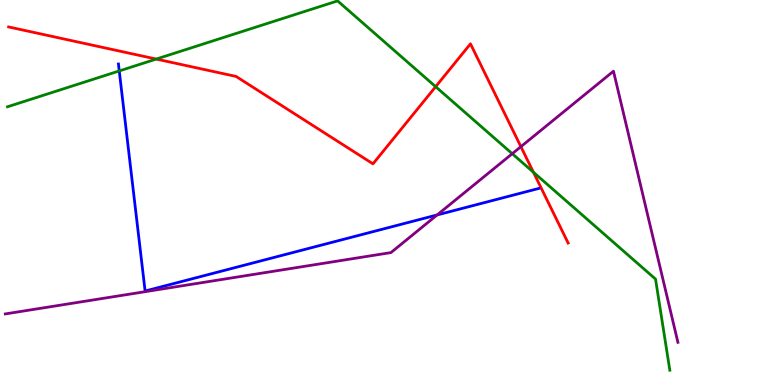[{'lines': ['blue', 'red'], 'intersections': []}, {'lines': ['green', 'red'], 'intersections': [{'x': 2.02, 'y': 8.47}, {'x': 5.62, 'y': 7.75}, {'x': 6.88, 'y': 5.53}]}, {'lines': ['purple', 'red'], 'intersections': [{'x': 6.72, 'y': 6.19}]}, {'lines': ['blue', 'green'], 'intersections': [{'x': 1.54, 'y': 8.16}]}, {'lines': ['blue', 'purple'], 'intersections': [{'x': 5.64, 'y': 4.42}]}, {'lines': ['green', 'purple'], 'intersections': [{'x': 6.61, 'y': 6.01}]}]